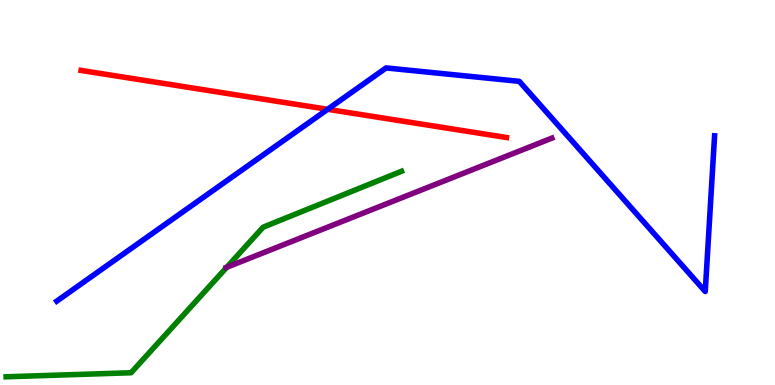[{'lines': ['blue', 'red'], 'intersections': [{'x': 4.23, 'y': 7.16}]}, {'lines': ['green', 'red'], 'intersections': []}, {'lines': ['purple', 'red'], 'intersections': []}, {'lines': ['blue', 'green'], 'intersections': []}, {'lines': ['blue', 'purple'], 'intersections': []}, {'lines': ['green', 'purple'], 'intersections': [{'x': 2.93, 'y': 3.06}]}]